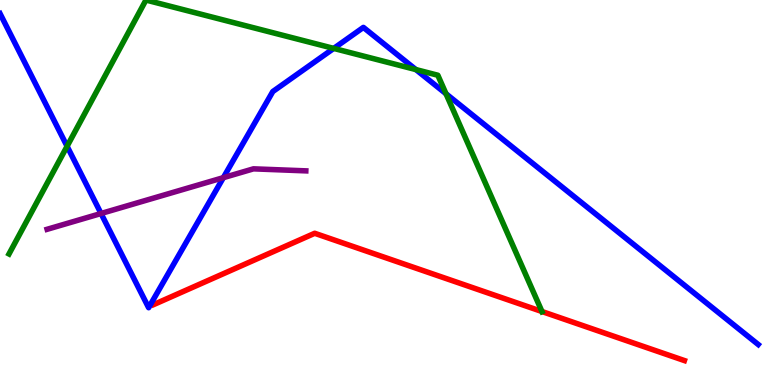[{'lines': ['blue', 'red'], 'intersections': []}, {'lines': ['green', 'red'], 'intersections': [{'x': 6.99, 'y': 1.91}]}, {'lines': ['purple', 'red'], 'intersections': []}, {'lines': ['blue', 'green'], 'intersections': [{'x': 0.866, 'y': 6.2}, {'x': 4.31, 'y': 8.74}, {'x': 5.37, 'y': 8.19}, {'x': 5.75, 'y': 7.56}]}, {'lines': ['blue', 'purple'], 'intersections': [{'x': 1.3, 'y': 4.45}, {'x': 2.88, 'y': 5.39}]}, {'lines': ['green', 'purple'], 'intersections': []}]